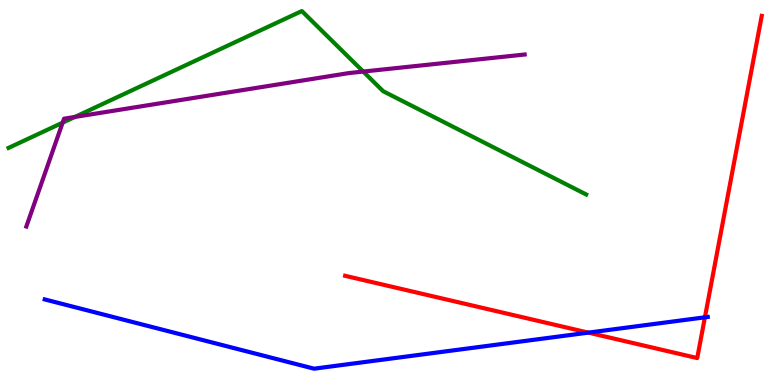[{'lines': ['blue', 'red'], 'intersections': [{'x': 7.59, 'y': 1.36}, {'x': 9.1, 'y': 1.76}]}, {'lines': ['green', 'red'], 'intersections': []}, {'lines': ['purple', 'red'], 'intersections': []}, {'lines': ['blue', 'green'], 'intersections': []}, {'lines': ['blue', 'purple'], 'intersections': []}, {'lines': ['green', 'purple'], 'intersections': [{'x': 0.808, 'y': 6.81}, {'x': 0.967, 'y': 6.96}, {'x': 4.69, 'y': 8.14}]}]